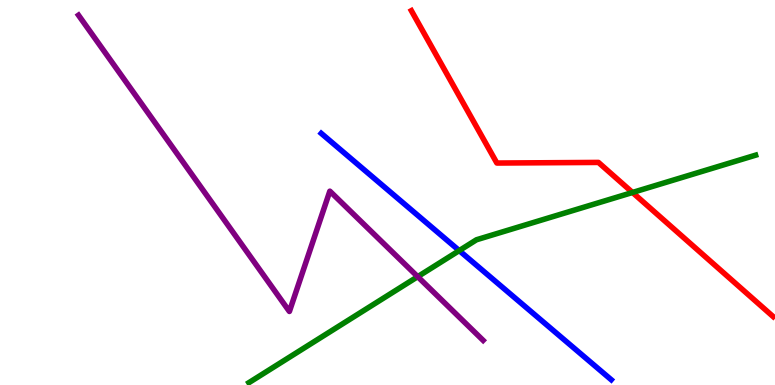[{'lines': ['blue', 'red'], 'intersections': []}, {'lines': ['green', 'red'], 'intersections': [{'x': 8.16, 'y': 5.0}]}, {'lines': ['purple', 'red'], 'intersections': []}, {'lines': ['blue', 'green'], 'intersections': [{'x': 5.93, 'y': 3.49}]}, {'lines': ['blue', 'purple'], 'intersections': []}, {'lines': ['green', 'purple'], 'intersections': [{'x': 5.39, 'y': 2.81}]}]